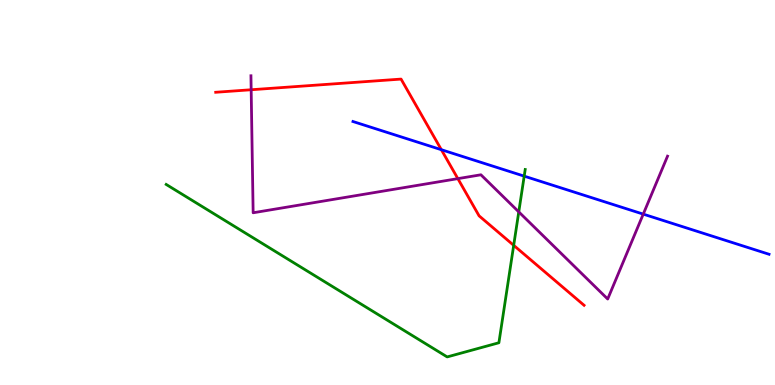[{'lines': ['blue', 'red'], 'intersections': [{'x': 5.69, 'y': 6.11}]}, {'lines': ['green', 'red'], 'intersections': [{'x': 6.63, 'y': 3.63}]}, {'lines': ['purple', 'red'], 'intersections': [{'x': 3.24, 'y': 7.67}, {'x': 5.91, 'y': 5.36}]}, {'lines': ['blue', 'green'], 'intersections': [{'x': 6.76, 'y': 5.42}]}, {'lines': ['blue', 'purple'], 'intersections': [{'x': 8.3, 'y': 4.44}]}, {'lines': ['green', 'purple'], 'intersections': [{'x': 6.69, 'y': 4.5}]}]